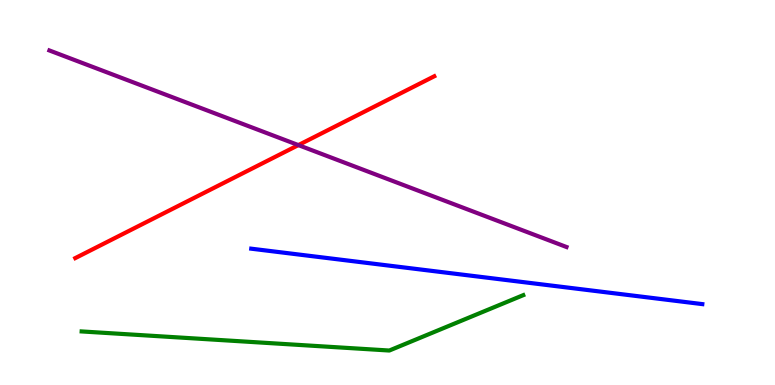[{'lines': ['blue', 'red'], 'intersections': []}, {'lines': ['green', 'red'], 'intersections': []}, {'lines': ['purple', 'red'], 'intersections': [{'x': 3.85, 'y': 6.23}]}, {'lines': ['blue', 'green'], 'intersections': []}, {'lines': ['blue', 'purple'], 'intersections': []}, {'lines': ['green', 'purple'], 'intersections': []}]